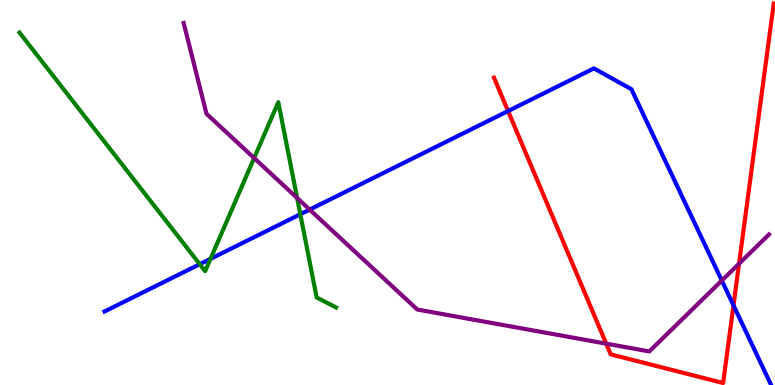[{'lines': ['blue', 'red'], 'intersections': [{'x': 6.56, 'y': 7.12}, {'x': 9.46, 'y': 2.07}]}, {'lines': ['green', 'red'], 'intersections': []}, {'lines': ['purple', 'red'], 'intersections': [{'x': 7.82, 'y': 1.07}, {'x': 9.54, 'y': 3.15}]}, {'lines': ['blue', 'green'], 'intersections': [{'x': 2.58, 'y': 3.14}, {'x': 2.72, 'y': 3.28}, {'x': 3.88, 'y': 4.44}]}, {'lines': ['blue', 'purple'], 'intersections': [{'x': 4.0, 'y': 4.56}, {'x': 9.31, 'y': 2.71}]}, {'lines': ['green', 'purple'], 'intersections': [{'x': 3.28, 'y': 5.89}, {'x': 3.83, 'y': 4.86}]}]